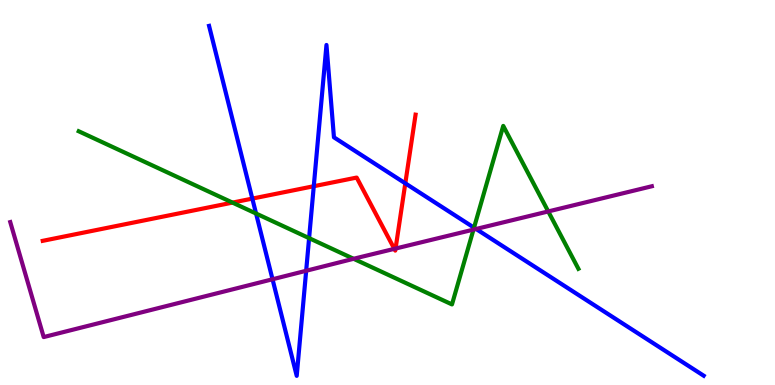[{'lines': ['blue', 'red'], 'intersections': [{'x': 3.26, 'y': 4.84}, {'x': 4.05, 'y': 5.16}, {'x': 5.23, 'y': 5.24}]}, {'lines': ['green', 'red'], 'intersections': [{'x': 3.0, 'y': 4.74}]}, {'lines': ['purple', 'red'], 'intersections': [{'x': 5.09, 'y': 3.54}, {'x': 5.1, 'y': 3.54}]}, {'lines': ['blue', 'green'], 'intersections': [{'x': 3.3, 'y': 4.45}, {'x': 3.99, 'y': 3.81}, {'x': 6.12, 'y': 4.09}]}, {'lines': ['blue', 'purple'], 'intersections': [{'x': 3.52, 'y': 2.75}, {'x': 3.95, 'y': 2.97}, {'x': 6.14, 'y': 4.05}]}, {'lines': ['green', 'purple'], 'intersections': [{'x': 4.56, 'y': 3.28}, {'x': 6.11, 'y': 4.04}, {'x': 7.07, 'y': 4.51}]}]